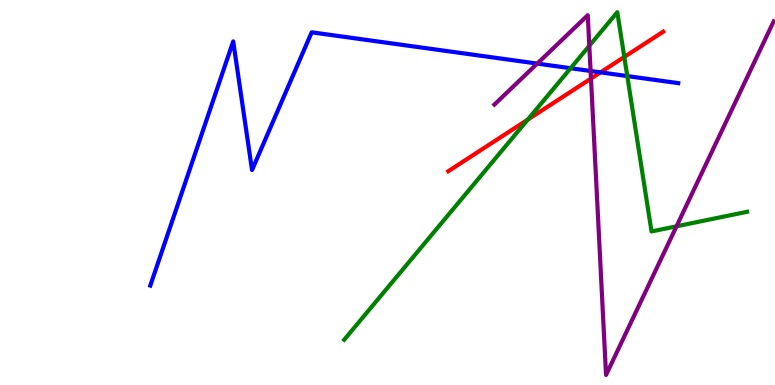[{'lines': ['blue', 'red'], 'intersections': [{'x': 7.75, 'y': 8.12}]}, {'lines': ['green', 'red'], 'intersections': [{'x': 6.81, 'y': 6.89}, {'x': 8.06, 'y': 8.52}]}, {'lines': ['purple', 'red'], 'intersections': [{'x': 7.63, 'y': 7.96}]}, {'lines': ['blue', 'green'], 'intersections': [{'x': 7.36, 'y': 8.23}, {'x': 8.09, 'y': 8.02}]}, {'lines': ['blue', 'purple'], 'intersections': [{'x': 6.93, 'y': 8.35}, {'x': 7.62, 'y': 8.16}]}, {'lines': ['green', 'purple'], 'intersections': [{'x': 7.6, 'y': 8.81}, {'x': 8.73, 'y': 4.12}]}]